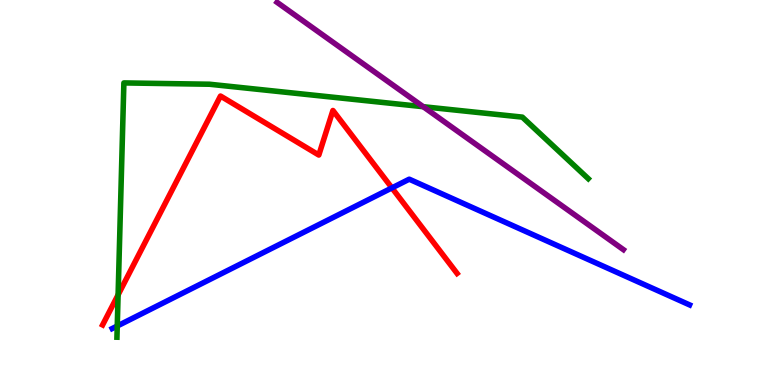[{'lines': ['blue', 'red'], 'intersections': [{'x': 5.06, 'y': 5.12}]}, {'lines': ['green', 'red'], 'intersections': [{'x': 1.52, 'y': 2.34}]}, {'lines': ['purple', 'red'], 'intersections': []}, {'lines': ['blue', 'green'], 'intersections': [{'x': 1.51, 'y': 1.53}]}, {'lines': ['blue', 'purple'], 'intersections': []}, {'lines': ['green', 'purple'], 'intersections': [{'x': 5.46, 'y': 7.23}]}]